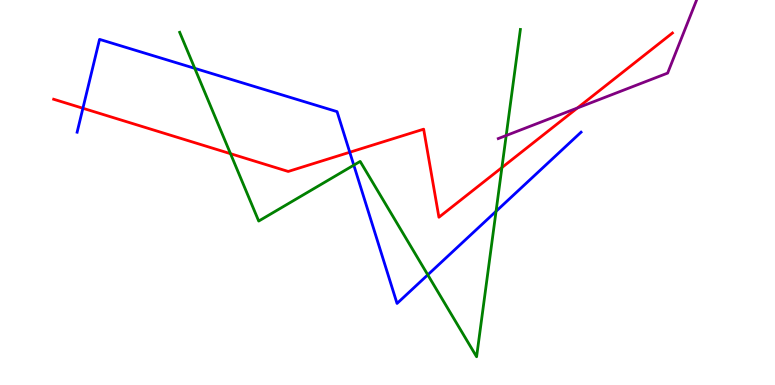[{'lines': ['blue', 'red'], 'intersections': [{'x': 1.07, 'y': 7.19}, {'x': 4.51, 'y': 6.05}]}, {'lines': ['green', 'red'], 'intersections': [{'x': 2.97, 'y': 6.01}, {'x': 6.48, 'y': 5.65}]}, {'lines': ['purple', 'red'], 'intersections': [{'x': 7.45, 'y': 7.2}]}, {'lines': ['blue', 'green'], 'intersections': [{'x': 2.51, 'y': 8.22}, {'x': 4.57, 'y': 5.71}, {'x': 5.52, 'y': 2.86}, {'x': 6.4, 'y': 4.51}]}, {'lines': ['blue', 'purple'], 'intersections': []}, {'lines': ['green', 'purple'], 'intersections': [{'x': 6.53, 'y': 6.48}]}]